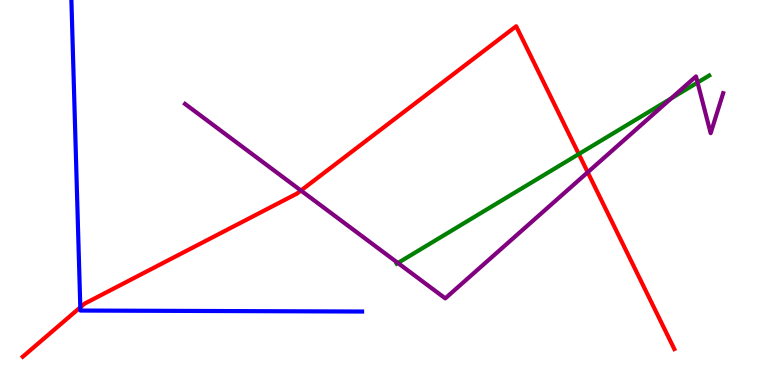[{'lines': ['blue', 'red'], 'intersections': [{'x': 1.04, 'y': 2.02}]}, {'lines': ['green', 'red'], 'intersections': [{'x': 7.47, 'y': 6.0}]}, {'lines': ['purple', 'red'], 'intersections': [{'x': 3.88, 'y': 5.05}, {'x': 7.58, 'y': 5.53}]}, {'lines': ['blue', 'green'], 'intersections': []}, {'lines': ['blue', 'purple'], 'intersections': []}, {'lines': ['green', 'purple'], 'intersections': [{'x': 5.13, 'y': 3.17}, {'x': 8.66, 'y': 7.44}, {'x': 9.0, 'y': 7.86}]}]